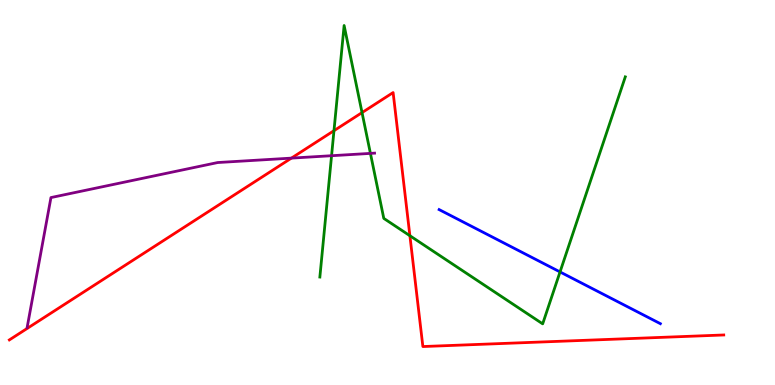[{'lines': ['blue', 'red'], 'intersections': []}, {'lines': ['green', 'red'], 'intersections': [{'x': 4.31, 'y': 6.61}, {'x': 4.67, 'y': 7.08}, {'x': 5.29, 'y': 3.88}]}, {'lines': ['purple', 'red'], 'intersections': [{'x': 3.76, 'y': 5.89}]}, {'lines': ['blue', 'green'], 'intersections': [{'x': 7.23, 'y': 2.94}]}, {'lines': ['blue', 'purple'], 'intersections': []}, {'lines': ['green', 'purple'], 'intersections': [{'x': 4.28, 'y': 5.96}, {'x': 4.78, 'y': 6.02}]}]